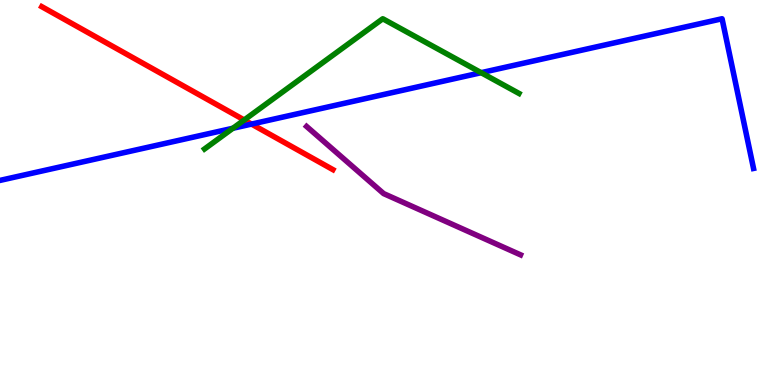[{'lines': ['blue', 'red'], 'intersections': [{'x': 3.25, 'y': 6.78}]}, {'lines': ['green', 'red'], 'intersections': [{'x': 3.15, 'y': 6.88}]}, {'lines': ['purple', 'red'], 'intersections': []}, {'lines': ['blue', 'green'], 'intersections': [{'x': 3.01, 'y': 6.67}, {'x': 6.21, 'y': 8.11}]}, {'lines': ['blue', 'purple'], 'intersections': []}, {'lines': ['green', 'purple'], 'intersections': []}]